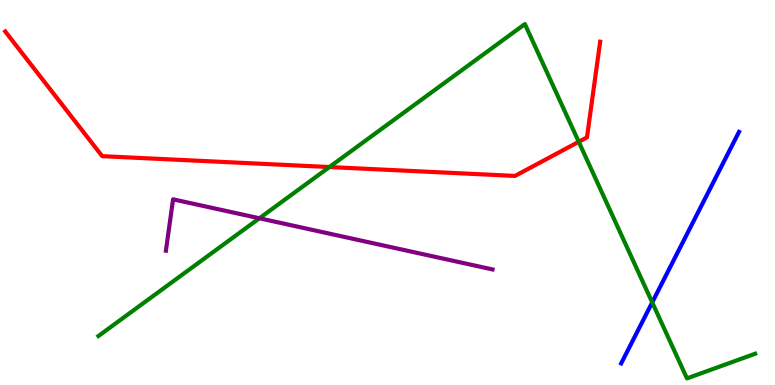[{'lines': ['blue', 'red'], 'intersections': []}, {'lines': ['green', 'red'], 'intersections': [{'x': 4.25, 'y': 5.66}, {'x': 7.47, 'y': 6.32}]}, {'lines': ['purple', 'red'], 'intersections': []}, {'lines': ['blue', 'green'], 'intersections': [{'x': 8.42, 'y': 2.15}]}, {'lines': ['blue', 'purple'], 'intersections': []}, {'lines': ['green', 'purple'], 'intersections': [{'x': 3.35, 'y': 4.33}]}]